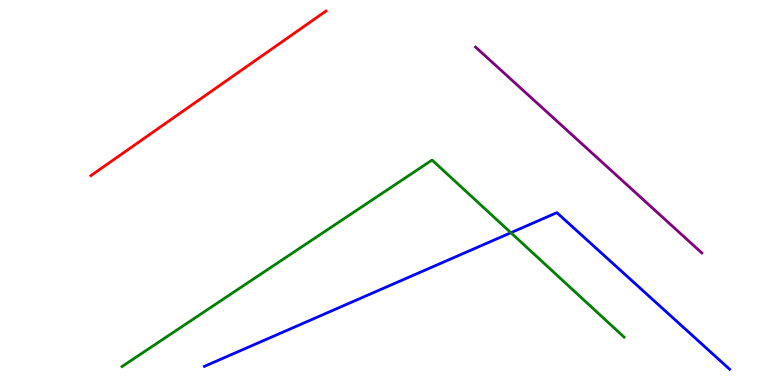[{'lines': ['blue', 'red'], 'intersections': []}, {'lines': ['green', 'red'], 'intersections': []}, {'lines': ['purple', 'red'], 'intersections': []}, {'lines': ['blue', 'green'], 'intersections': [{'x': 6.59, 'y': 3.96}]}, {'lines': ['blue', 'purple'], 'intersections': []}, {'lines': ['green', 'purple'], 'intersections': []}]